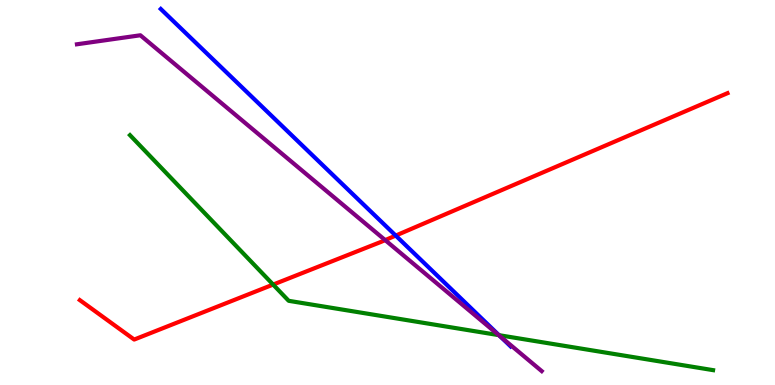[{'lines': ['blue', 'red'], 'intersections': [{'x': 5.11, 'y': 3.88}]}, {'lines': ['green', 'red'], 'intersections': [{'x': 3.52, 'y': 2.61}]}, {'lines': ['purple', 'red'], 'intersections': [{'x': 4.97, 'y': 3.76}]}, {'lines': ['blue', 'green'], 'intersections': [{'x': 6.44, 'y': 1.29}]}, {'lines': ['blue', 'purple'], 'intersections': [{'x': 6.46, 'y': 1.26}]}, {'lines': ['green', 'purple'], 'intersections': [{'x': 6.44, 'y': 1.3}]}]